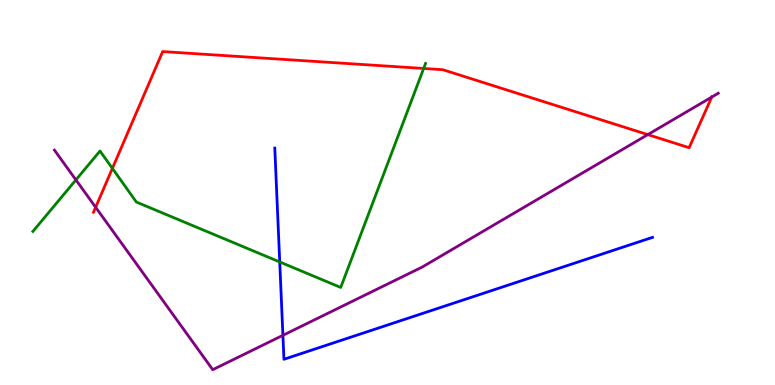[{'lines': ['blue', 'red'], 'intersections': []}, {'lines': ['green', 'red'], 'intersections': [{'x': 1.45, 'y': 5.63}, {'x': 5.47, 'y': 8.22}]}, {'lines': ['purple', 'red'], 'intersections': [{'x': 1.23, 'y': 4.62}, {'x': 8.36, 'y': 6.5}, {'x': 9.18, 'y': 7.48}]}, {'lines': ['blue', 'green'], 'intersections': [{'x': 3.61, 'y': 3.2}]}, {'lines': ['blue', 'purple'], 'intersections': [{'x': 3.65, 'y': 1.29}]}, {'lines': ['green', 'purple'], 'intersections': [{'x': 0.979, 'y': 5.33}]}]